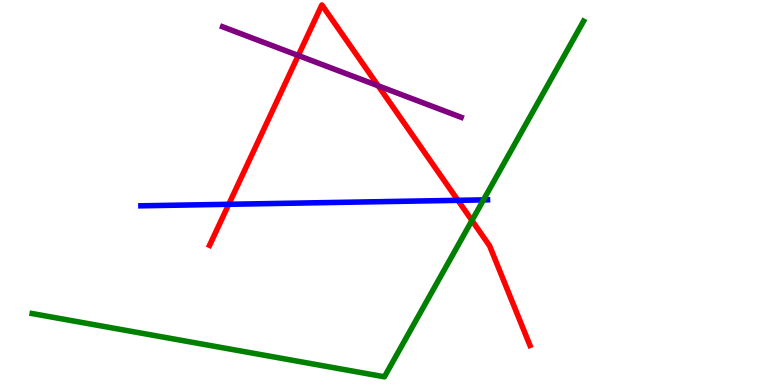[{'lines': ['blue', 'red'], 'intersections': [{'x': 2.95, 'y': 4.69}, {'x': 5.91, 'y': 4.8}]}, {'lines': ['green', 'red'], 'intersections': [{'x': 6.09, 'y': 4.27}]}, {'lines': ['purple', 'red'], 'intersections': [{'x': 3.85, 'y': 8.56}, {'x': 4.88, 'y': 7.77}]}, {'lines': ['blue', 'green'], 'intersections': [{'x': 6.24, 'y': 4.81}]}, {'lines': ['blue', 'purple'], 'intersections': []}, {'lines': ['green', 'purple'], 'intersections': []}]